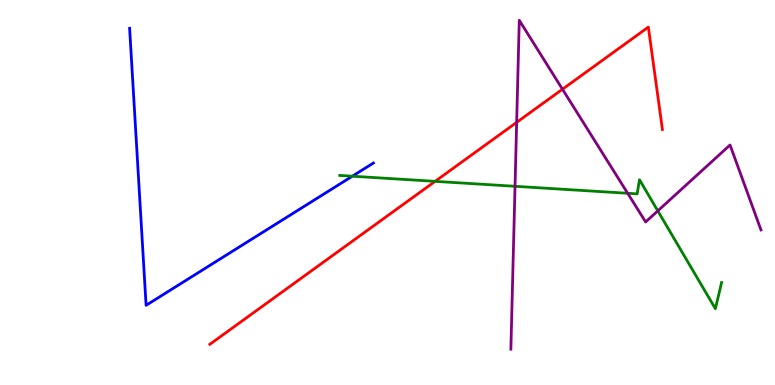[{'lines': ['blue', 'red'], 'intersections': []}, {'lines': ['green', 'red'], 'intersections': [{'x': 5.61, 'y': 5.29}]}, {'lines': ['purple', 'red'], 'intersections': [{'x': 6.67, 'y': 6.82}, {'x': 7.26, 'y': 7.68}]}, {'lines': ['blue', 'green'], 'intersections': [{'x': 4.55, 'y': 5.42}]}, {'lines': ['blue', 'purple'], 'intersections': []}, {'lines': ['green', 'purple'], 'intersections': [{'x': 6.65, 'y': 5.16}, {'x': 8.1, 'y': 4.98}, {'x': 8.49, 'y': 4.52}]}]